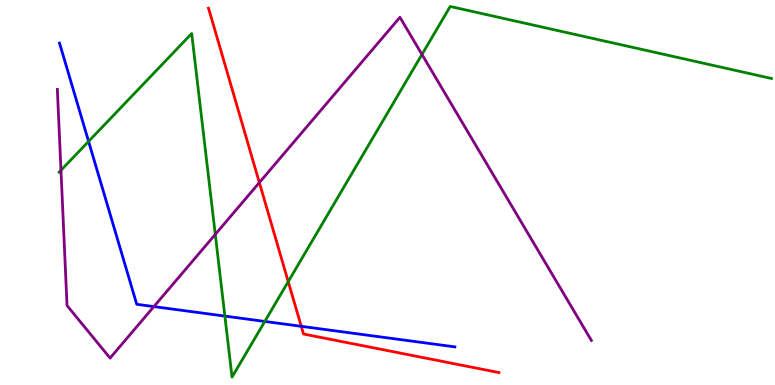[{'lines': ['blue', 'red'], 'intersections': [{'x': 3.89, 'y': 1.52}]}, {'lines': ['green', 'red'], 'intersections': [{'x': 3.72, 'y': 2.68}]}, {'lines': ['purple', 'red'], 'intersections': [{'x': 3.35, 'y': 5.26}]}, {'lines': ['blue', 'green'], 'intersections': [{'x': 1.14, 'y': 6.33}, {'x': 2.9, 'y': 1.79}, {'x': 3.42, 'y': 1.65}]}, {'lines': ['blue', 'purple'], 'intersections': [{'x': 1.99, 'y': 2.04}]}, {'lines': ['green', 'purple'], 'intersections': [{'x': 0.787, 'y': 5.58}, {'x': 2.78, 'y': 3.91}, {'x': 5.44, 'y': 8.59}]}]